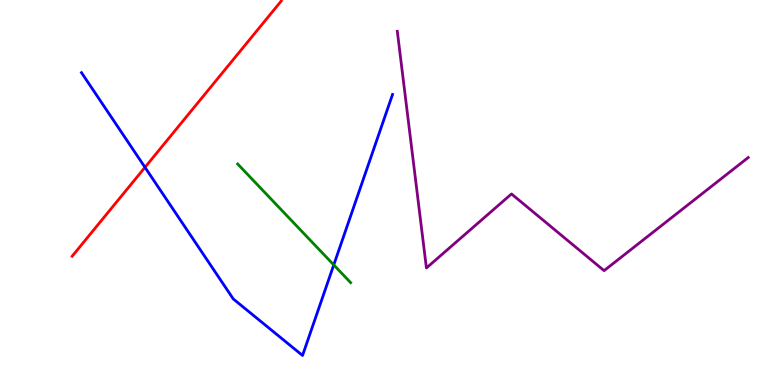[{'lines': ['blue', 'red'], 'intersections': [{'x': 1.87, 'y': 5.65}]}, {'lines': ['green', 'red'], 'intersections': []}, {'lines': ['purple', 'red'], 'intersections': []}, {'lines': ['blue', 'green'], 'intersections': [{'x': 4.31, 'y': 3.12}]}, {'lines': ['blue', 'purple'], 'intersections': []}, {'lines': ['green', 'purple'], 'intersections': []}]